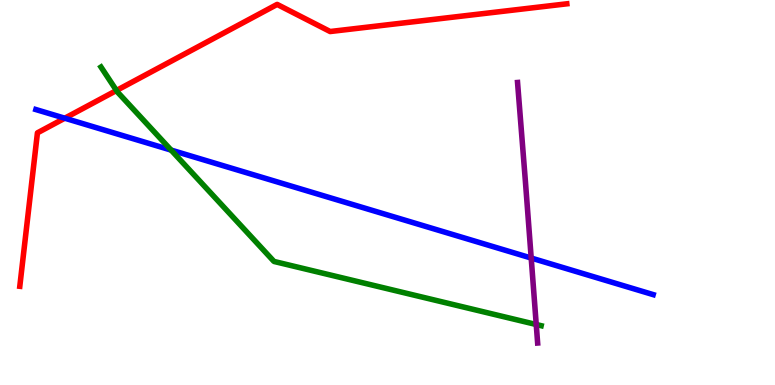[{'lines': ['blue', 'red'], 'intersections': [{'x': 0.836, 'y': 6.93}]}, {'lines': ['green', 'red'], 'intersections': [{'x': 1.5, 'y': 7.65}]}, {'lines': ['purple', 'red'], 'intersections': []}, {'lines': ['blue', 'green'], 'intersections': [{'x': 2.21, 'y': 6.1}]}, {'lines': ['blue', 'purple'], 'intersections': [{'x': 6.85, 'y': 3.3}]}, {'lines': ['green', 'purple'], 'intersections': [{'x': 6.92, 'y': 1.57}]}]